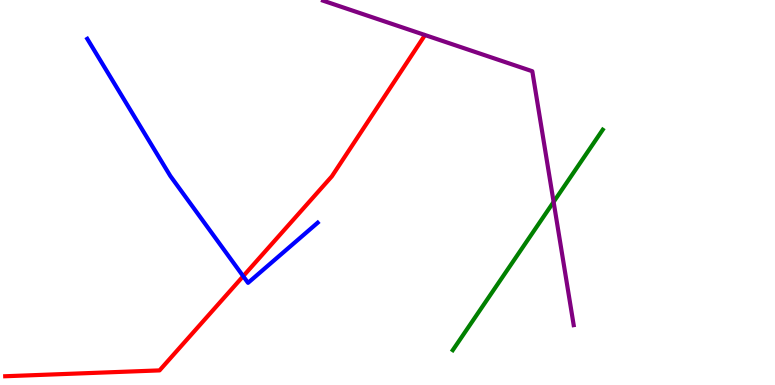[{'lines': ['blue', 'red'], 'intersections': [{'x': 3.14, 'y': 2.83}]}, {'lines': ['green', 'red'], 'intersections': []}, {'lines': ['purple', 'red'], 'intersections': []}, {'lines': ['blue', 'green'], 'intersections': []}, {'lines': ['blue', 'purple'], 'intersections': []}, {'lines': ['green', 'purple'], 'intersections': [{'x': 7.14, 'y': 4.76}]}]